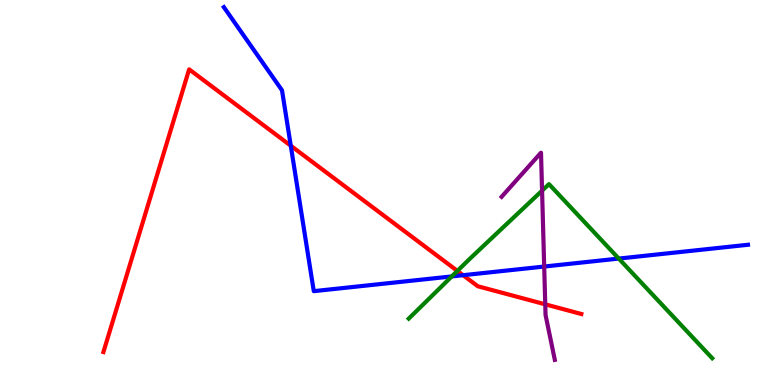[{'lines': ['blue', 'red'], 'intersections': [{'x': 3.75, 'y': 6.22}, {'x': 5.98, 'y': 2.85}]}, {'lines': ['green', 'red'], 'intersections': [{'x': 5.9, 'y': 2.96}]}, {'lines': ['purple', 'red'], 'intersections': [{'x': 7.04, 'y': 2.1}]}, {'lines': ['blue', 'green'], 'intersections': [{'x': 5.83, 'y': 2.82}, {'x': 7.98, 'y': 3.28}]}, {'lines': ['blue', 'purple'], 'intersections': [{'x': 7.02, 'y': 3.08}]}, {'lines': ['green', 'purple'], 'intersections': [{'x': 6.99, 'y': 5.05}]}]